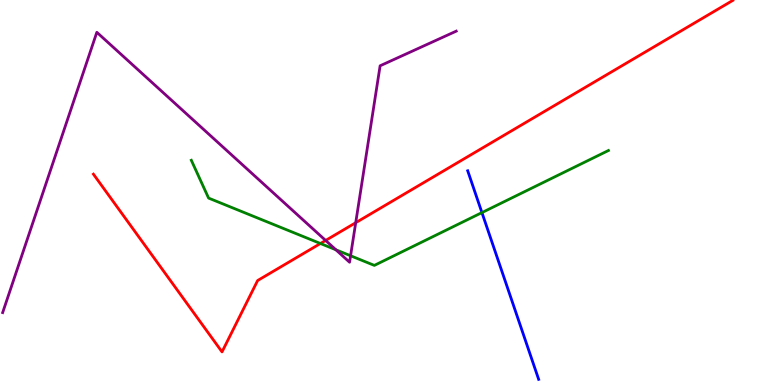[{'lines': ['blue', 'red'], 'intersections': []}, {'lines': ['green', 'red'], 'intersections': [{'x': 4.13, 'y': 3.68}]}, {'lines': ['purple', 'red'], 'intersections': [{'x': 4.2, 'y': 3.75}, {'x': 4.59, 'y': 4.22}]}, {'lines': ['blue', 'green'], 'intersections': [{'x': 6.22, 'y': 4.48}]}, {'lines': ['blue', 'purple'], 'intersections': []}, {'lines': ['green', 'purple'], 'intersections': [{'x': 4.33, 'y': 3.51}, {'x': 4.52, 'y': 3.36}]}]